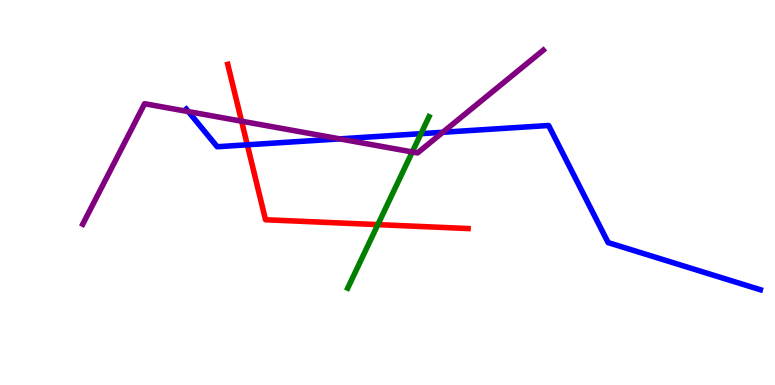[{'lines': ['blue', 'red'], 'intersections': [{'x': 3.19, 'y': 6.24}]}, {'lines': ['green', 'red'], 'intersections': [{'x': 4.88, 'y': 4.17}]}, {'lines': ['purple', 'red'], 'intersections': [{'x': 3.12, 'y': 6.85}]}, {'lines': ['blue', 'green'], 'intersections': [{'x': 5.43, 'y': 6.53}]}, {'lines': ['blue', 'purple'], 'intersections': [{'x': 2.43, 'y': 7.1}, {'x': 4.38, 'y': 6.39}, {'x': 5.71, 'y': 6.56}]}, {'lines': ['green', 'purple'], 'intersections': [{'x': 5.32, 'y': 6.05}]}]